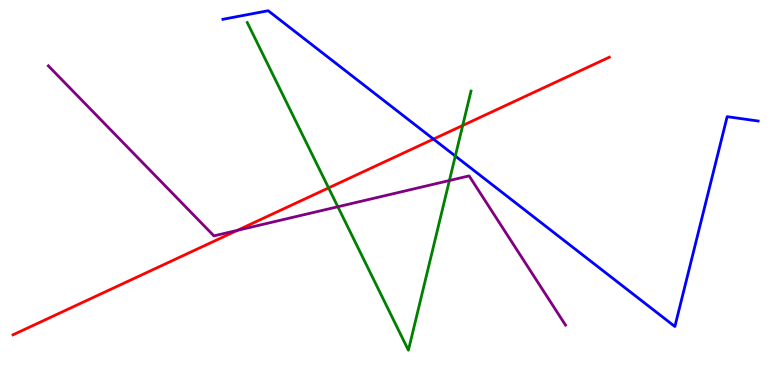[{'lines': ['blue', 'red'], 'intersections': [{'x': 5.59, 'y': 6.39}]}, {'lines': ['green', 'red'], 'intersections': [{'x': 4.24, 'y': 5.12}, {'x': 5.97, 'y': 6.74}]}, {'lines': ['purple', 'red'], 'intersections': [{'x': 3.06, 'y': 4.02}]}, {'lines': ['blue', 'green'], 'intersections': [{'x': 5.88, 'y': 5.95}]}, {'lines': ['blue', 'purple'], 'intersections': []}, {'lines': ['green', 'purple'], 'intersections': [{'x': 4.36, 'y': 4.63}, {'x': 5.8, 'y': 5.31}]}]